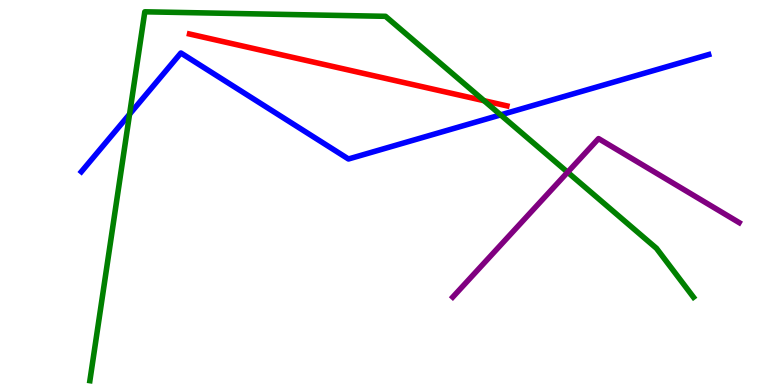[{'lines': ['blue', 'red'], 'intersections': []}, {'lines': ['green', 'red'], 'intersections': [{'x': 6.25, 'y': 7.38}]}, {'lines': ['purple', 'red'], 'intersections': []}, {'lines': ['blue', 'green'], 'intersections': [{'x': 1.67, 'y': 7.03}, {'x': 6.46, 'y': 7.02}]}, {'lines': ['blue', 'purple'], 'intersections': []}, {'lines': ['green', 'purple'], 'intersections': [{'x': 7.32, 'y': 5.53}]}]